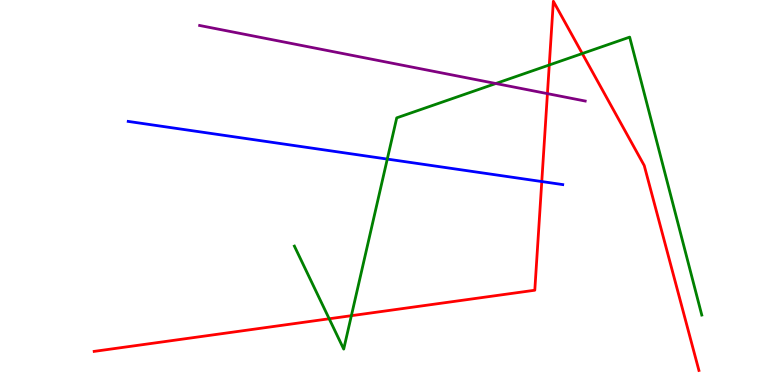[{'lines': ['blue', 'red'], 'intersections': [{'x': 6.99, 'y': 5.28}]}, {'lines': ['green', 'red'], 'intersections': [{'x': 4.25, 'y': 1.72}, {'x': 4.53, 'y': 1.8}, {'x': 7.09, 'y': 8.31}, {'x': 7.51, 'y': 8.61}]}, {'lines': ['purple', 'red'], 'intersections': [{'x': 7.06, 'y': 7.57}]}, {'lines': ['blue', 'green'], 'intersections': [{'x': 5.0, 'y': 5.87}]}, {'lines': ['blue', 'purple'], 'intersections': []}, {'lines': ['green', 'purple'], 'intersections': [{'x': 6.4, 'y': 7.83}]}]